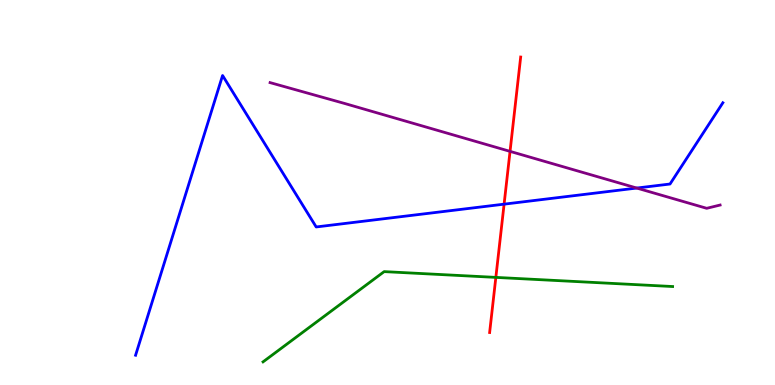[{'lines': ['blue', 'red'], 'intersections': [{'x': 6.5, 'y': 4.7}]}, {'lines': ['green', 'red'], 'intersections': [{'x': 6.4, 'y': 2.8}]}, {'lines': ['purple', 'red'], 'intersections': [{'x': 6.58, 'y': 6.07}]}, {'lines': ['blue', 'green'], 'intersections': []}, {'lines': ['blue', 'purple'], 'intersections': [{'x': 8.22, 'y': 5.12}]}, {'lines': ['green', 'purple'], 'intersections': []}]